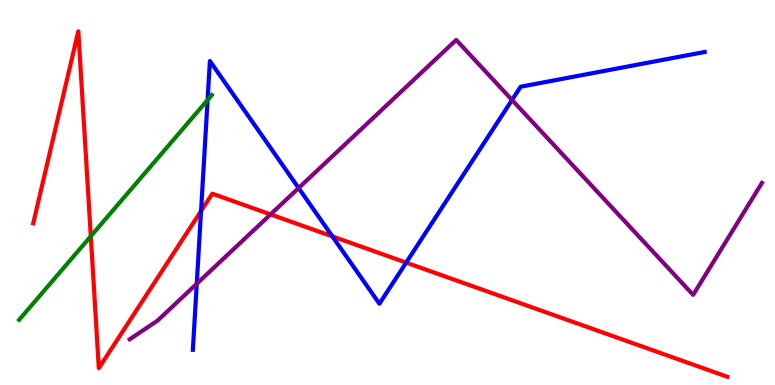[{'lines': ['blue', 'red'], 'intersections': [{'x': 2.59, 'y': 4.52}, {'x': 4.29, 'y': 3.86}, {'x': 5.24, 'y': 3.18}]}, {'lines': ['green', 'red'], 'intersections': [{'x': 1.17, 'y': 3.86}]}, {'lines': ['purple', 'red'], 'intersections': [{'x': 3.49, 'y': 4.43}]}, {'lines': ['blue', 'green'], 'intersections': [{'x': 2.68, 'y': 7.4}]}, {'lines': ['blue', 'purple'], 'intersections': [{'x': 2.54, 'y': 2.63}, {'x': 3.85, 'y': 5.12}, {'x': 6.61, 'y': 7.4}]}, {'lines': ['green', 'purple'], 'intersections': []}]